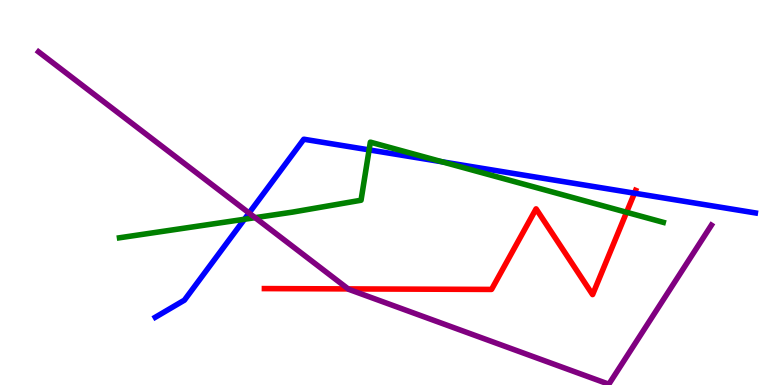[{'lines': ['blue', 'red'], 'intersections': [{'x': 8.19, 'y': 4.98}]}, {'lines': ['green', 'red'], 'intersections': [{'x': 8.08, 'y': 4.49}]}, {'lines': ['purple', 'red'], 'intersections': [{'x': 4.49, 'y': 2.5}]}, {'lines': ['blue', 'green'], 'intersections': [{'x': 3.15, 'y': 4.31}, {'x': 4.76, 'y': 6.11}, {'x': 5.71, 'y': 5.8}]}, {'lines': ['blue', 'purple'], 'intersections': [{'x': 3.21, 'y': 4.47}]}, {'lines': ['green', 'purple'], 'intersections': [{'x': 3.29, 'y': 4.35}]}]